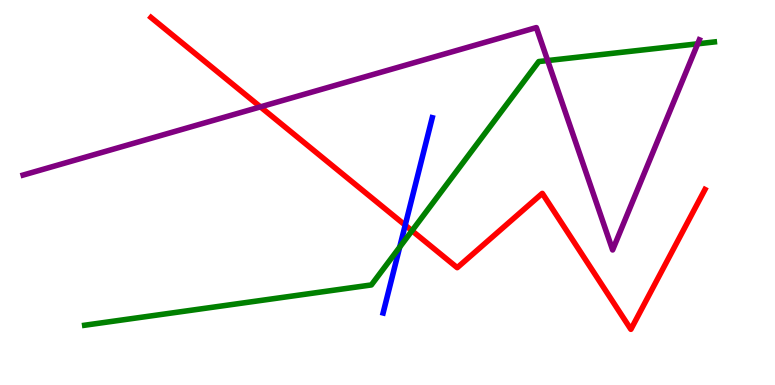[{'lines': ['blue', 'red'], 'intersections': [{'x': 5.23, 'y': 4.15}]}, {'lines': ['green', 'red'], 'intersections': [{'x': 5.32, 'y': 4.01}]}, {'lines': ['purple', 'red'], 'intersections': [{'x': 3.36, 'y': 7.22}]}, {'lines': ['blue', 'green'], 'intersections': [{'x': 5.16, 'y': 3.58}]}, {'lines': ['blue', 'purple'], 'intersections': []}, {'lines': ['green', 'purple'], 'intersections': [{'x': 7.07, 'y': 8.43}, {'x': 9.0, 'y': 8.86}]}]